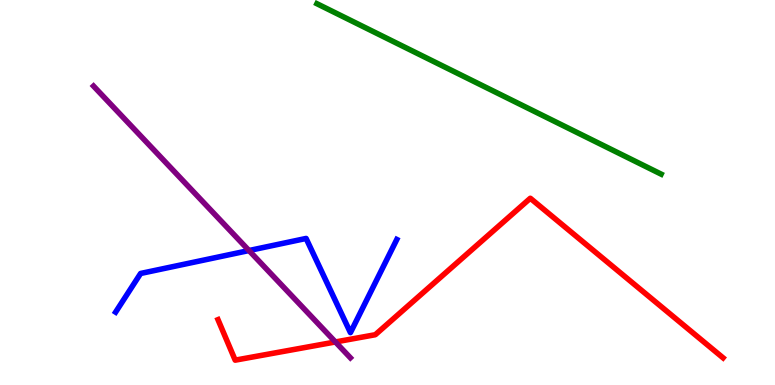[{'lines': ['blue', 'red'], 'intersections': []}, {'lines': ['green', 'red'], 'intersections': []}, {'lines': ['purple', 'red'], 'intersections': [{'x': 4.33, 'y': 1.12}]}, {'lines': ['blue', 'green'], 'intersections': []}, {'lines': ['blue', 'purple'], 'intersections': [{'x': 3.21, 'y': 3.49}]}, {'lines': ['green', 'purple'], 'intersections': []}]